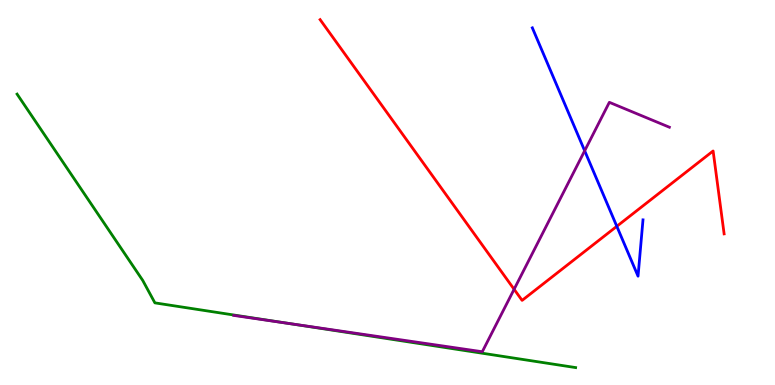[{'lines': ['blue', 'red'], 'intersections': [{'x': 7.96, 'y': 4.12}]}, {'lines': ['green', 'red'], 'intersections': []}, {'lines': ['purple', 'red'], 'intersections': [{'x': 6.63, 'y': 2.49}]}, {'lines': ['blue', 'green'], 'intersections': []}, {'lines': ['blue', 'purple'], 'intersections': [{'x': 7.54, 'y': 6.08}]}, {'lines': ['green', 'purple'], 'intersections': [{'x': 3.72, 'y': 1.6}]}]